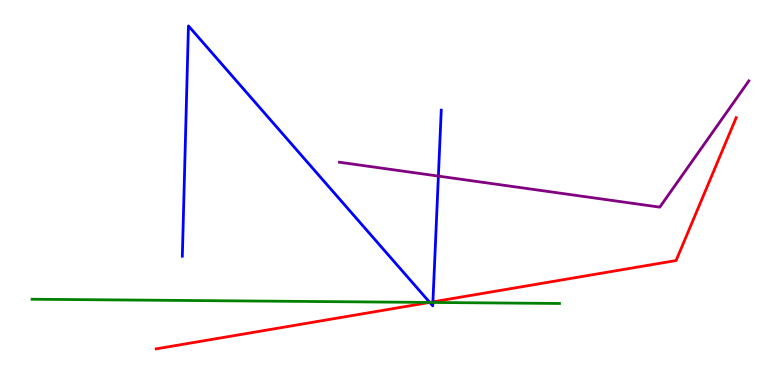[{'lines': ['blue', 'red'], 'intersections': [{'x': 5.54, 'y': 2.15}, {'x': 5.59, 'y': 2.16}]}, {'lines': ['green', 'red'], 'intersections': [{'x': 5.54, 'y': 2.14}]}, {'lines': ['purple', 'red'], 'intersections': []}, {'lines': ['blue', 'green'], 'intersections': [{'x': 5.55, 'y': 2.14}, {'x': 5.59, 'y': 2.14}]}, {'lines': ['blue', 'purple'], 'intersections': [{'x': 5.66, 'y': 5.43}]}, {'lines': ['green', 'purple'], 'intersections': []}]